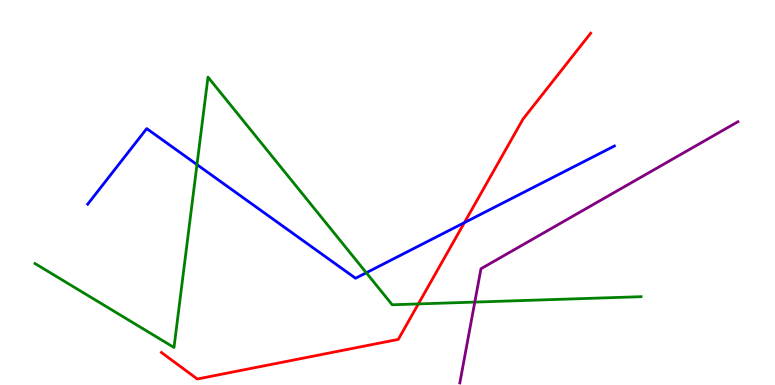[{'lines': ['blue', 'red'], 'intersections': [{'x': 5.99, 'y': 4.22}]}, {'lines': ['green', 'red'], 'intersections': [{'x': 5.4, 'y': 2.11}]}, {'lines': ['purple', 'red'], 'intersections': []}, {'lines': ['blue', 'green'], 'intersections': [{'x': 2.54, 'y': 5.72}, {'x': 4.73, 'y': 2.92}]}, {'lines': ['blue', 'purple'], 'intersections': []}, {'lines': ['green', 'purple'], 'intersections': [{'x': 6.13, 'y': 2.15}]}]